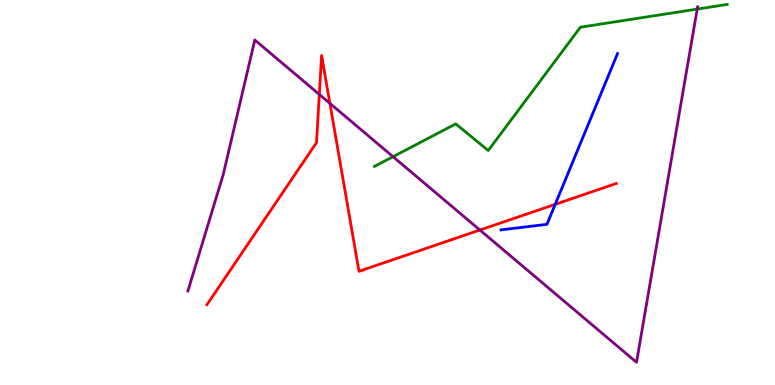[{'lines': ['blue', 'red'], 'intersections': [{'x': 7.16, 'y': 4.69}]}, {'lines': ['green', 'red'], 'intersections': []}, {'lines': ['purple', 'red'], 'intersections': [{'x': 4.12, 'y': 7.55}, {'x': 4.26, 'y': 7.32}, {'x': 6.19, 'y': 4.03}]}, {'lines': ['blue', 'green'], 'intersections': []}, {'lines': ['blue', 'purple'], 'intersections': []}, {'lines': ['green', 'purple'], 'intersections': [{'x': 5.07, 'y': 5.93}, {'x': 9.0, 'y': 9.76}]}]